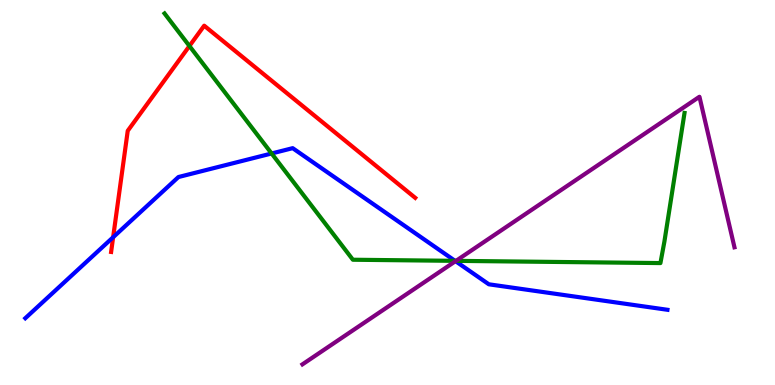[{'lines': ['blue', 'red'], 'intersections': [{'x': 1.46, 'y': 3.84}]}, {'lines': ['green', 'red'], 'intersections': [{'x': 2.44, 'y': 8.81}]}, {'lines': ['purple', 'red'], 'intersections': []}, {'lines': ['blue', 'green'], 'intersections': [{'x': 3.5, 'y': 6.01}, {'x': 5.87, 'y': 3.22}]}, {'lines': ['blue', 'purple'], 'intersections': [{'x': 5.88, 'y': 3.22}]}, {'lines': ['green', 'purple'], 'intersections': [{'x': 5.88, 'y': 3.22}]}]